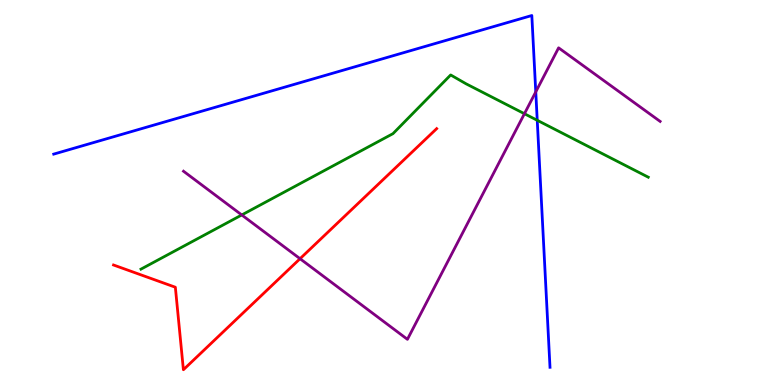[{'lines': ['blue', 'red'], 'intersections': []}, {'lines': ['green', 'red'], 'intersections': []}, {'lines': ['purple', 'red'], 'intersections': [{'x': 3.87, 'y': 3.28}]}, {'lines': ['blue', 'green'], 'intersections': [{'x': 6.93, 'y': 6.88}]}, {'lines': ['blue', 'purple'], 'intersections': [{'x': 6.91, 'y': 7.61}]}, {'lines': ['green', 'purple'], 'intersections': [{'x': 3.12, 'y': 4.42}, {'x': 6.77, 'y': 7.05}]}]